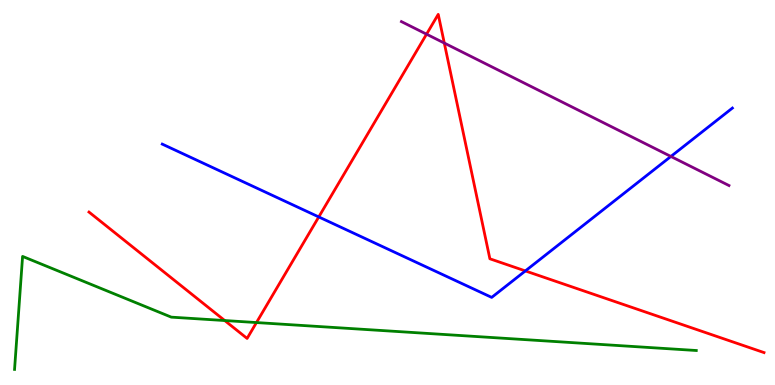[{'lines': ['blue', 'red'], 'intersections': [{'x': 4.11, 'y': 4.37}, {'x': 6.78, 'y': 2.96}]}, {'lines': ['green', 'red'], 'intersections': [{'x': 2.9, 'y': 1.67}, {'x': 3.31, 'y': 1.62}]}, {'lines': ['purple', 'red'], 'intersections': [{'x': 5.5, 'y': 9.11}, {'x': 5.73, 'y': 8.88}]}, {'lines': ['blue', 'green'], 'intersections': []}, {'lines': ['blue', 'purple'], 'intersections': [{'x': 8.66, 'y': 5.94}]}, {'lines': ['green', 'purple'], 'intersections': []}]